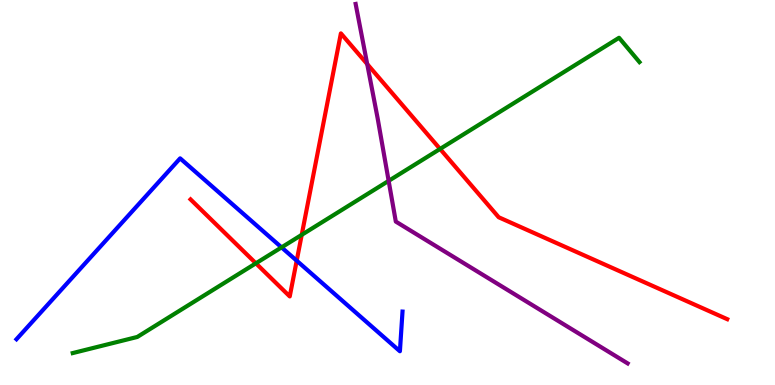[{'lines': ['blue', 'red'], 'intersections': [{'x': 3.83, 'y': 3.23}]}, {'lines': ['green', 'red'], 'intersections': [{'x': 3.3, 'y': 3.16}, {'x': 3.89, 'y': 3.9}, {'x': 5.68, 'y': 6.13}]}, {'lines': ['purple', 'red'], 'intersections': [{'x': 4.74, 'y': 8.34}]}, {'lines': ['blue', 'green'], 'intersections': [{'x': 3.63, 'y': 3.57}]}, {'lines': ['blue', 'purple'], 'intersections': []}, {'lines': ['green', 'purple'], 'intersections': [{'x': 5.01, 'y': 5.3}]}]